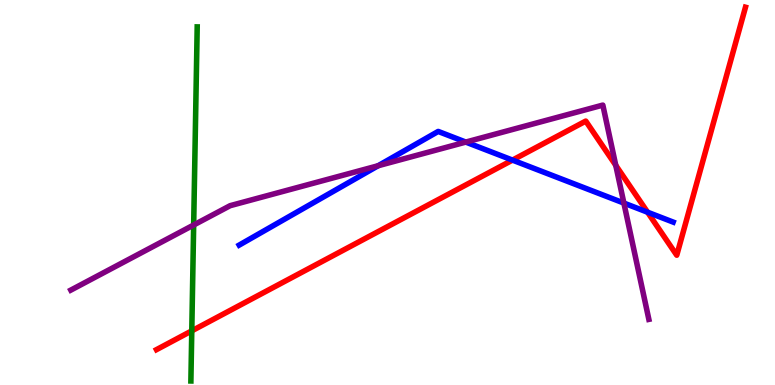[{'lines': ['blue', 'red'], 'intersections': [{'x': 6.61, 'y': 5.84}, {'x': 8.36, 'y': 4.49}]}, {'lines': ['green', 'red'], 'intersections': [{'x': 2.47, 'y': 1.41}]}, {'lines': ['purple', 'red'], 'intersections': [{'x': 7.95, 'y': 5.71}]}, {'lines': ['blue', 'green'], 'intersections': []}, {'lines': ['blue', 'purple'], 'intersections': [{'x': 4.88, 'y': 5.7}, {'x': 6.01, 'y': 6.31}, {'x': 8.05, 'y': 4.73}]}, {'lines': ['green', 'purple'], 'intersections': [{'x': 2.5, 'y': 4.16}]}]